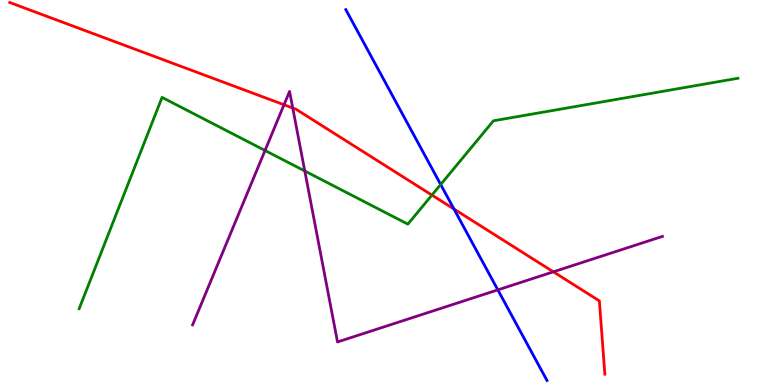[{'lines': ['blue', 'red'], 'intersections': [{'x': 5.86, 'y': 4.57}]}, {'lines': ['green', 'red'], 'intersections': [{'x': 5.57, 'y': 4.93}]}, {'lines': ['purple', 'red'], 'intersections': [{'x': 3.66, 'y': 7.28}, {'x': 3.78, 'y': 7.19}, {'x': 7.14, 'y': 2.94}]}, {'lines': ['blue', 'green'], 'intersections': [{'x': 5.69, 'y': 5.21}]}, {'lines': ['blue', 'purple'], 'intersections': [{'x': 6.42, 'y': 2.47}]}, {'lines': ['green', 'purple'], 'intersections': [{'x': 3.42, 'y': 6.09}, {'x': 3.93, 'y': 5.56}]}]